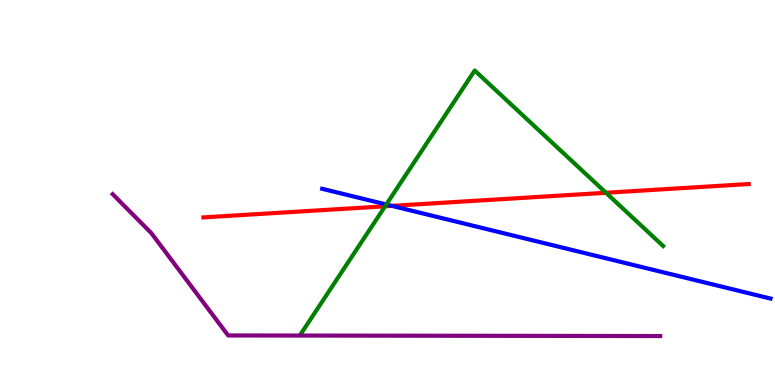[{'lines': ['blue', 'red'], 'intersections': [{'x': 5.06, 'y': 4.65}]}, {'lines': ['green', 'red'], 'intersections': [{'x': 4.97, 'y': 4.64}, {'x': 7.82, 'y': 4.99}]}, {'lines': ['purple', 'red'], 'intersections': []}, {'lines': ['blue', 'green'], 'intersections': [{'x': 4.98, 'y': 4.69}]}, {'lines': ['blue', 'purple'], 'intersections': []}, {'lines': ['green', 'purple'], 'intersections': []}]